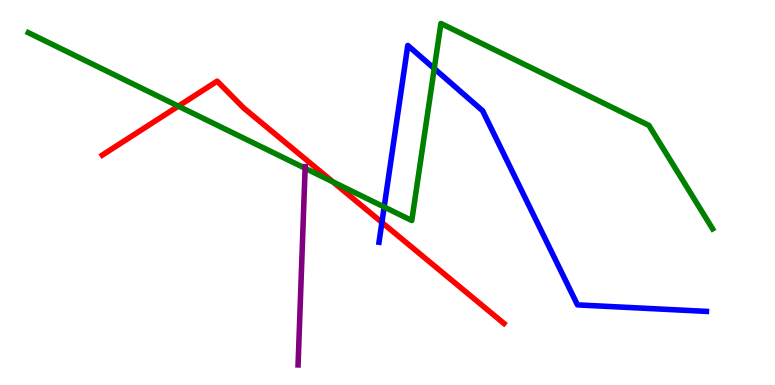[{'lines': ['blue', 'red'], 'intersections': [{'x': 4.93, 'y': 4.22}]}, {'lines': ['green', 'red'], 'intersections': [{'x': 2.3, 'y': 7.24}, {'x': 4.3, 'y': 5.28}]}, {'lines': ['purple', 'red'], 'intersections': []}, {'lines': ['blue', 'green'], 'intersections': [{'x': 4.96, 'y': 4.62}, {'x': 5.6, 'y': 8.22}]}, {'lines': ['blue', 'purple'], 'intersections': []}, {'lines': ['green', 'purple'], 'intersections': [{'x': 3.94, 'y': 5.63}]}]